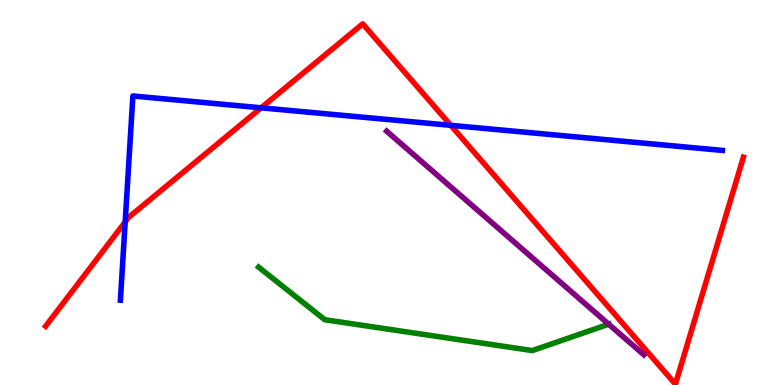[{'lines': ['blue', 'red'], 'intersections': [{'x': 1.62, 'y': 4.24}, {'x': 3.37, 'y': 7.2}, {'x': 5.82, 'y': 6.74}]}, {'lines': ['green', 'red'], 'intersections': []}, {'lines': ['purple', 'red'], 'intersections': []}, {'lines': ['blue', 'green'], 'intersections': []}, {'lines': ['blue', 'purple'], 'intersections': []}, {'lines': ['green', 'purple'], 'intersections': [{'x': 7.85, 'y': 1.58}]}]